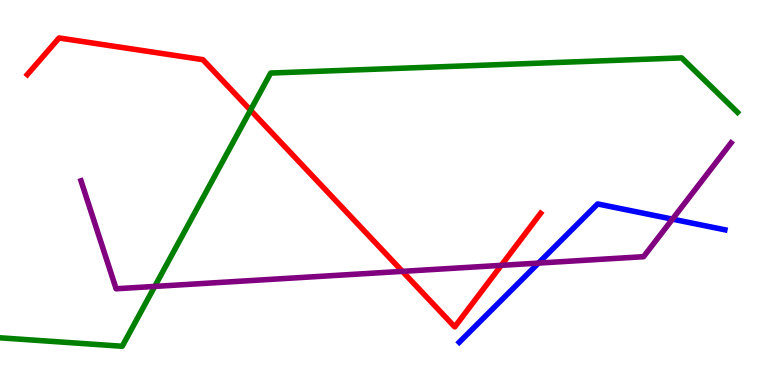[{'lines': ['blue', 'red'], 'intersections': []}, {'lines': ['green', 'red'], 'intersections': [{'x': 3.23, 'y': 7.14}]}, {'lines': ['purple', 'red'], 'intersections': [{'x': 5.19, 'y': 2.95}, {'x': 6.47, 'y': 3.11}]}, {'lines': ['blue', 'green'], 'intersections': []}, {'lines': ['blue', 'purple'], 'intersections': [{'x': 6.95, 'y': 3.17}, {'x': 8.68, 'y': 4.31}]}, {'lines': ['green', 'purple'], 'intersections': [{'x': 2.0, 'y': 2.56}]}]